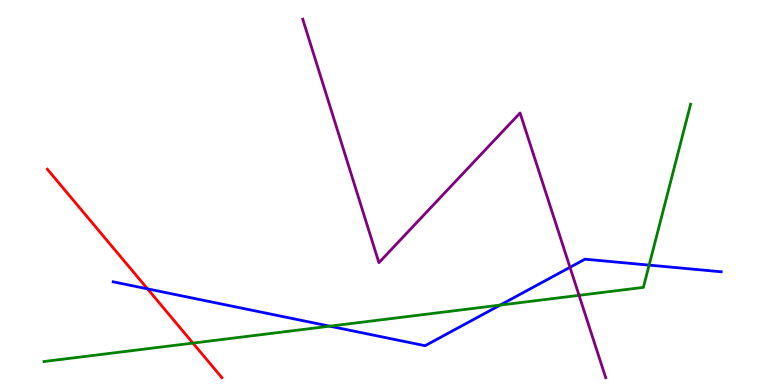[{'lines': ['blue', 'red'], 'intersections': [{'x': 1.9, 'y': 2.5}]}, {'lines': ['green', 'red'], 'intersections': [{'x': 2.49, 'y': 1.09}]}, {'lines': ['purple', 'red'], 'intersections': []}, {'lines': ['blue', 'green'], 'intersections': [{'x': 4.25, 'y': 1.53}, {'x': 6.45, 'y': 2.08}, {'x': 8.38, 'y': 3.11}]}, {'lines': ['blue', 'purple'], 'intersections': [{'x': 7.35, 'y': 3.06}]}, {'lines': ['green', 'purple'], 'intersections': [{'x': 7.47, 'y': 2.33}]}]